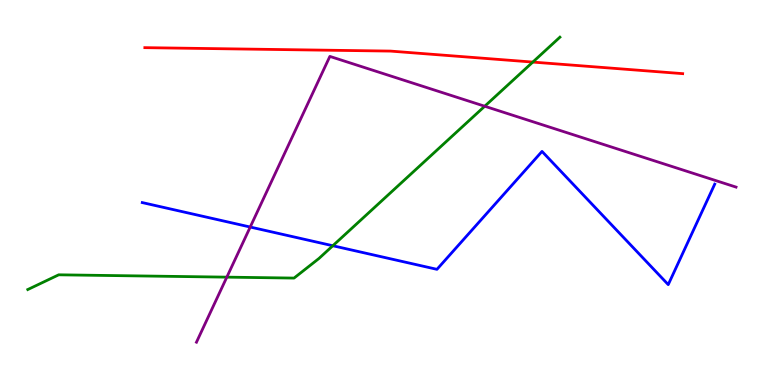[{'lines': ['blue', 'red'], 'intersections': []}, {'lines': ['green', 'red'], 'intersections': [{'x': 6.87, 'y': 8.39}]}, {'lines': ['purple', 'red'], 'intersections': []}, {'lines': ['blue', 'green'], 'intersections': [{'x': 4.29, 'y': 3.62}]}, {'lines': ['blue', 'purple'], 'intersections': [{'x': 3.23, 'y': 4.1}]}, {'lines': ['green', 'purple'], 'intersections': [{'x': 2.93, 'y': 2.8}, {'x': 6.25, 'y': 7.24}]}]